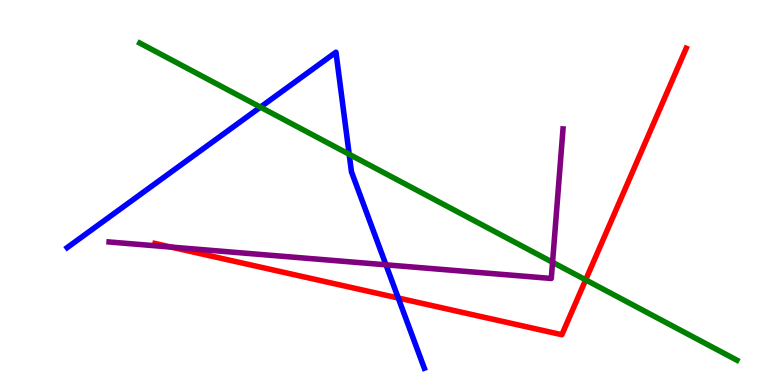[{'lines': ['blue', 'red'], 'intersections': [{'x': 5.14, 'y': 2.26}]}, {'lines': ['green', 'red'], 'intersections': [{'x': 7.56, 'y': 2.73}]}, {'lines': ['purple', 'red'], 'intersections': [{'x': 2.21, 'y': 3.58}]}, {'lines': ['blue', 'green'], 'intersections': [{'x': 3.36, 'y': 7.22}, {'x': 4.51, 'y': 5.99}]}, {'lines': ['blue', 'purple'], 'intersections': [{'x': 4.98, 'y': 3.12}]}, {'lines': ['green', 'purple'], 'intersections': [{'x': 7.13, 'y': 3.19}]}]